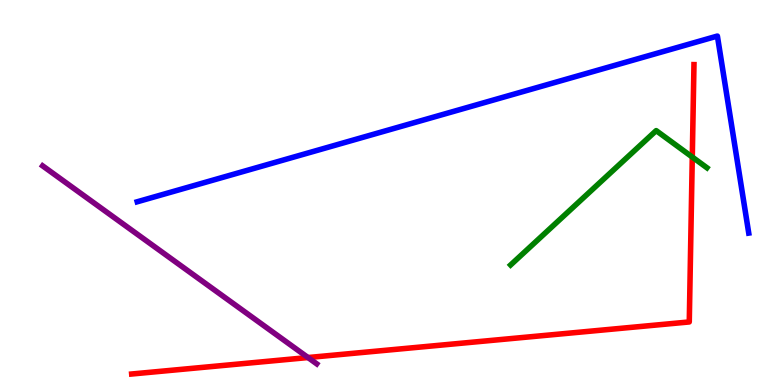[{'lines': ['blue', 'red'], 'intersections': []}, {'lines': ['green', 'red'], 'intersections': [{'x': 8.93, 'y': 5.92}]}, {'lines': ['purple', 'red'], 'intersections': [{'x': 3.97, 'y': 0.713}]}, {'lines': ['blue', 'green'], 'intersections': []}, {'lines': ['blue', 'purple'], 'intersections': []}, {'lines': ['green', 'purple'], 'intersections': []}]